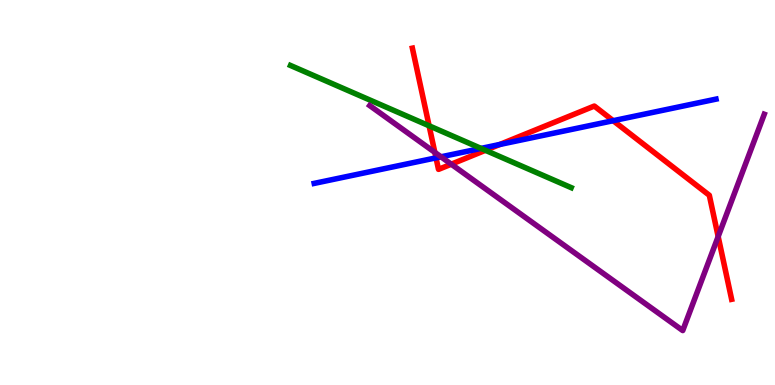[{'lines': ['blue', 'red'], 'intersections': [{'x': 5.63, 'y': 5.9}, {'x': 6.45, 'y': 6.25}, {'x': 7.91, 'y': 6.86}]}, {'lines': ['green', 'red'], 'intersections': [{'x': 5.54, 'y': 6.73}, {'x': 6.26, 'y': 6.1}]}, {'lines': ['purple', 'red'], 'intersections': [{'x': 5.61, 'y': 6.04}, {'x': 5.82, 'y': 5.74}, {'x': 9.27, 'y': 3.86}]}, {'lines': ['blue', 'green'], 'intersections': [{'x': 6.21, 'y': 6.15}]}, {'lines': ['blue', 'purple'], 'intersections': [{'x': 5.69, 'y': 5.93}]}, {'lines': ['green', 'purple'], 'intersections': []}]